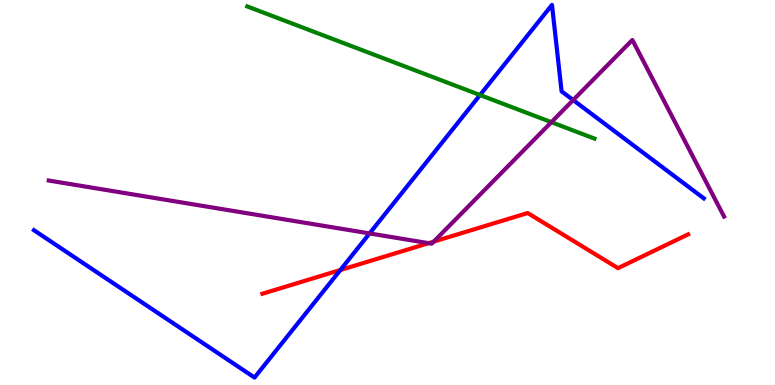[{'lines': ['blue', 'red'], 'intersections': [{'x': 4.39, 'y': 2.99}]}, {'lines': ['green', 'red'], 'intersections': []}, {'lines': ['purple', 'red'], 'intersections': [{'x': 5.53, 'y': 3.68}, {'x': 5.6, 'y': 3.72}]}, {'lines': ['blue', 'green'], 'intersections': [{'x': 6.19, 'y': 7.53}]}, {'lines': ['blue', 'purple'], 'intersections': [{'x': 4.77, 'y': 3.94}, {'x': 7.4, 'y': 7.4}]}, {'lines': ['green', 'purple'], 'intersections': [{'x': 7.11, 'y': 6.83}]}]